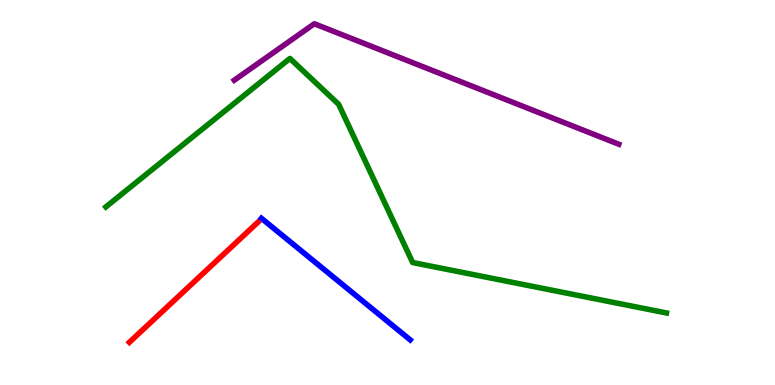[{'lines': ['blue', 'red'], 'intersections': []}, {'lines': ['green', 'red'], 'intersections': []}, {'lines': ['purple', 'red'], 'intersections': []}, {'lines': ['blue', 'green'], 'intersections': []}, {'lines': ['blue', 'purple'], 'intersections': []}, {'lines': ['green', 'purple'], 'intersections': []}]